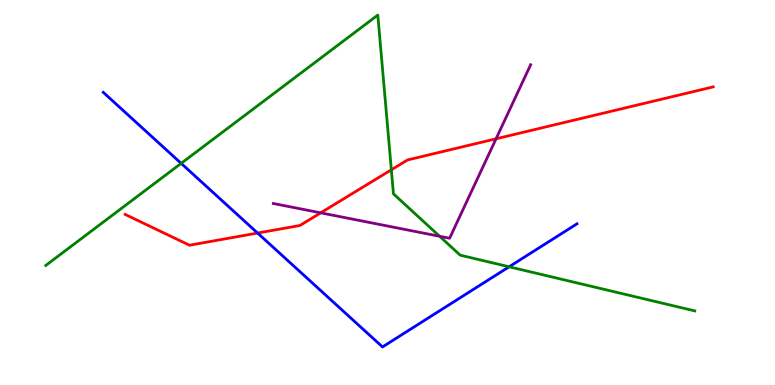[{'lines': ['blue', 'red'], 'intersections': [{'x': 3.32, 'y': 3.95}]}, {'lines': ['green', 'red'], 'intersections': [{'x': 5.05, 'y': 5.59}]}, {'lines': ['purple', 'red'], 'intersections': [{'x': 4.14, 'y': 4.47}, {'x': 6.4, 'y': 6.4}]}, {'lines': ['blue', 'green'], 'intersections': [{'x': 2.34, 'y': 5.76}, {'x': 6.57, 'y': 3.07}]}, {'lines': ['blue', 'purple'], 'intersections': []}, {'lines': ['green', 'purple'], 'intersections': [{'x': 5.67, 'y': 3.86}]}]